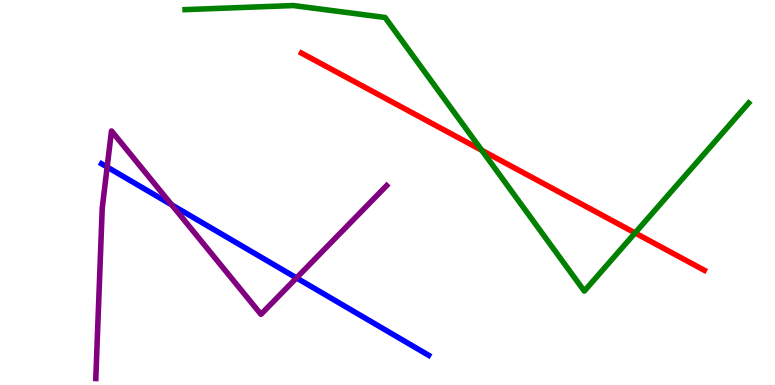[{'lines': ['blue', 'red'], 'intersections': []}, {'lines': ['green', 'red'], 'intersections': [{'x': 6.22, 'y': 6.1}, {'x': 8.19, 'y': 3.95}]}, {'lines': ['purple', 'red'], 'intersections': []}, {'lines': ['blue', 'green'], 'intersections': []}, {'lines': ['blue', 'purple'], 'intersections': [{'x': 1.38, 'y': 5.66}, {'x': 2.22, 'y': 4.68}, {'x': 3.83, 'y': 2.78}]}, {'lines': ['green', 'purple'], 'intersections': []}]